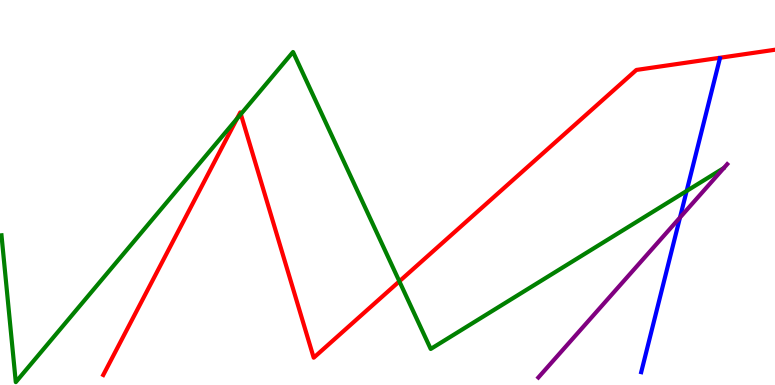[{'lines': ['blue', 'red'], 'intersections': []}, {'lines': ['green', 'red'], 'intersections': [{'x': 3.06, 'y': 6.92}, {'x': 3.11, 'y': 7.04}, {'x': 5.15, 'y': 2.69}]}, {'lines': ['purple', 'red'], 'intersections': []}, {'lines': ['blue', 'green'], 'intersections': [{'x': 8.86, 'y': 5.04}]}, {'lines': ['blue', 'purple'], 'intersections': [{'x': 8.77, 'y': 4.35}]}, {'lines': ['green', 'purple'], 'intersections': []}]